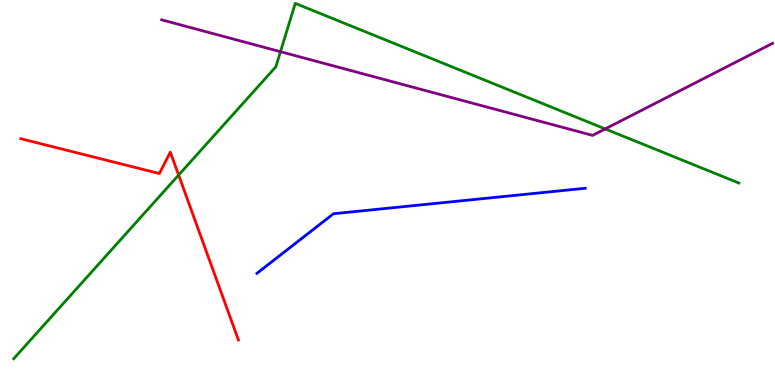[{'lines': ['blue', 'red'], 'intersections': []}, {'lines': ['green', 'red'], 'intersections': [{'x': 2.3, 'y': 5.45}]}, {'lines': ['purple', 'red'], 'intersections': []}, {'lines': ['blue', 'green'], 'intersections': []}, {'lines': ['blue', 'purple'], 'intersections': []}, {'lines': ['green', 'purple'], 'intersections': [{'x': 3.62, 'y': 8.66}, {'x': 7.81, 'y': 6.65}]}]